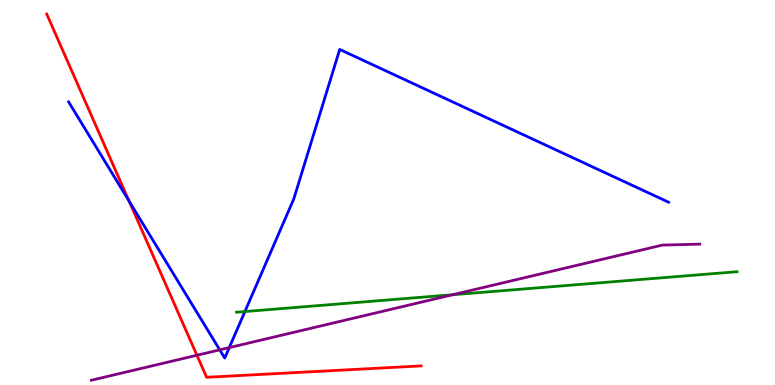[{'lines': ['blue', 'red'], 'intersections': [{'x': 1.66, 'y': 4.78}]}, {'lines': ['green', 'red'], 'intersections': []}, {'lines': ['purple', 'red'], 'intersections': [{'x': 2.54, 'y': 0.773}]}, {'lines': ['blue', 'green'], 'intersections': [{'x': 3.16, 'y': 1.91}]}, {'lines': ['blue', 'purple'], 'intersections': [{'x': 2.84, 'y': 0.913}, {'x': 2.96, 'y': 0.971}]}, {'lines': ['green', 'purple'], 'intersections': [{'x': 5.84, 'y': 2.34}]}]